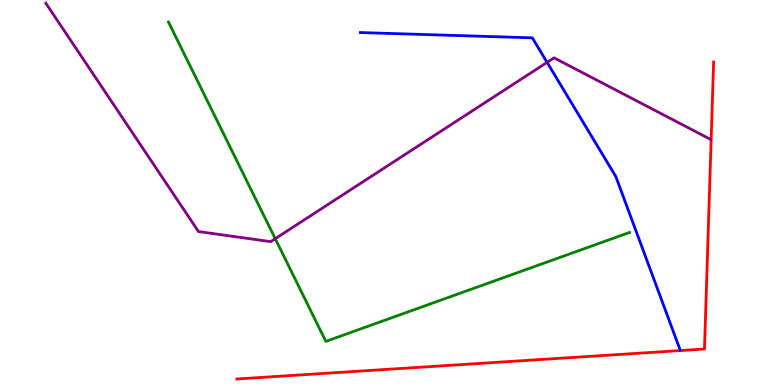[{'lines': ['blue', 'red'], 'intersections': []}, {'lines': ['green', 'red'], 'intersections': []}, {'lines': ['purple', 'red'], 'intersections': []}, {'lines': ['blue', 'green'], 'intersections': []}, {'lines': ['blue', 'purple'], 'intersections': [{'x': 7.06, 'y': 8.38}]}, {'lines': ['green', 'purple'], 'intersections': [{'x': 3.55, 'y': 3.8}]}]